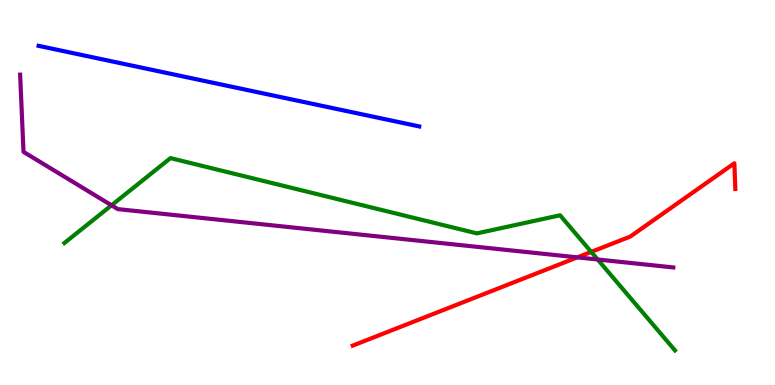[{'lines': ['blue', 'red'], 'intersections': []}, {'lines': ['green', 'red'], 'intersections': [{'x': 7.63, 'y': 3.46}]}, {'lines': ['purple', 'red'], 'intersections': [{'x': 7.45, 'y': 3.32}]}, {'lines': ['blue', 'green'], 'intersections': []}, {'lines': ['blue', 'purple'], 'intersections': []}, {'lines': ['green', 'purple'], 'intersections': [{'x': 1.44, 'y': 4.67}, {'x': 7.71, 'y': 3.26}]}]